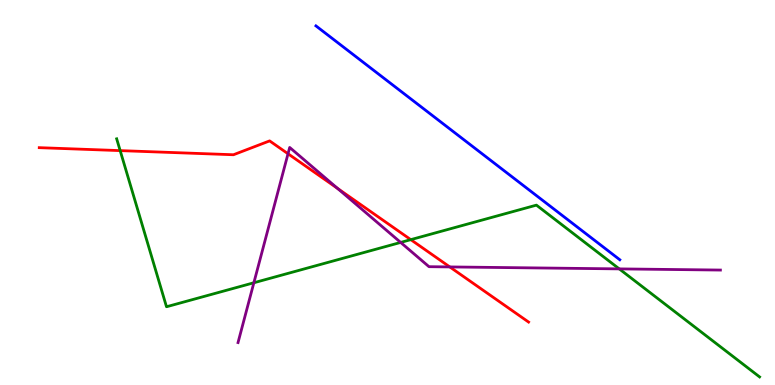[{'lines': ['blue', 'red'], 'intersections': []}, {'lines': ['green', 'red'], 'intersections': [{'x': 1.55, 'y': 6.09}, {'x': 5.3, 'y': 3.78}]}, {'lines': ['purple', 'red'], 'intersections': [{'x': 3.72, 'y': 6.01}, {'x': 4.36, 'y': 5.11}, {'x': 5.8, 'y': 3.07}]}, {'lines': ['blue', 'green'], 'intersections': []}, {'lines': ['blue', 'purple'], 'intersections': []}, {'lines': ['green', 'purple'], 'intersections': [{'x': 3.28, 'y': 2.66}, {'x': 5.17, 'y': 3.7}, {'x': 7.99, 'y': 3.02}]}]